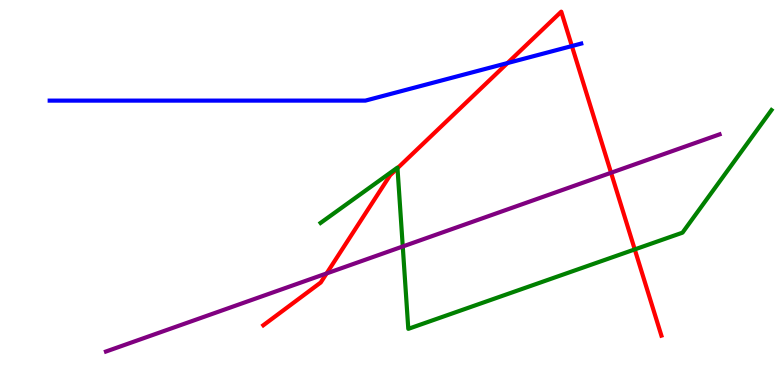[{'lines': ['blue', 'red'], 'intersections': [{'x': 6.55, 'y': 8.36}, {'x': 7.38, 'y': 8.8}]}, {'lines': ['green', 'red'], 'intersections': [{'x': 5.13, 'y': 5.63}, {'x': 8.19, 'y': 3.52}]}, {'lines': ['purple', 'red'], 'intersections': [{'x': 4.21, 'y': 2.9}, {'x': 7.88, 'y': 5.51}]}, {'lines': ['blue', 'green'], 'intersections': []}, {'lines': ['blue', 'purple'], 'intersections': []}, {'lines': ['green', 'purple'], 'intersections': [{'x': 5.2, 'y': 3.6}]}]